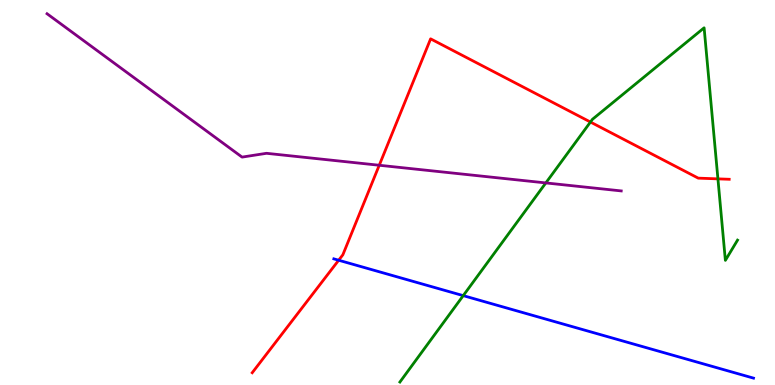[{'lines': ['blue', 'red'], 'intersections': [{'x': 4.37, 'y': 3.24}]}, {'lines': ['green', 'red'], 'intersections': [{'x': 7.62, 'y': 6.83}, {'x': 9.26, 'y': 5.35}]}, {'lines': ['purple', 'red'], 'intersections': [{'x': 4.89, 'y': 5.71}]}, {'lines': ['blue', 'green'], 'intersections': [{'x': 5.98, 'y': 2.32}]}, {'lines': ['blue', 'purple'], 'intersections': []}, {'lines': ['green', 'purple'], 'intersections': [{'x': 7.04, 'y': 5.25}]}]